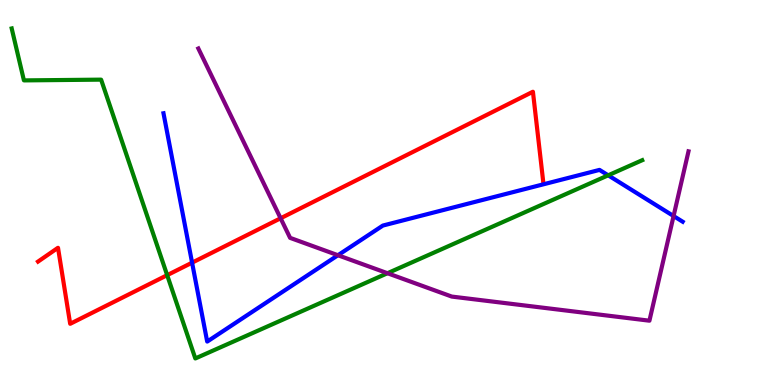[{'lines': ['blue', 'red'], 'intersections': [{'x': 2.48, 'y': 3.18}]}, {'lines': ['green', 'red'], 'intersections': [{'x': 2.16, 'y': 2.85}]}, {'lines': ['purple', 'red'], 'intersections': [{'x': 3.62, 'y': 4.33}]}, {'lines': ['blue', 'green'], 'intersections': [{'x': 7.85, 'y': 5.45}]}, {'lines': ['blue', 'purple'], 'intersections': [{'x': 4.36, 'y': 3.37}, {'x': 8.69, 'y': 4.39}]}, {'lines': ['green', 'purple'], 'intersections': [{'x': 5.0, 'y': 2.9}]}]